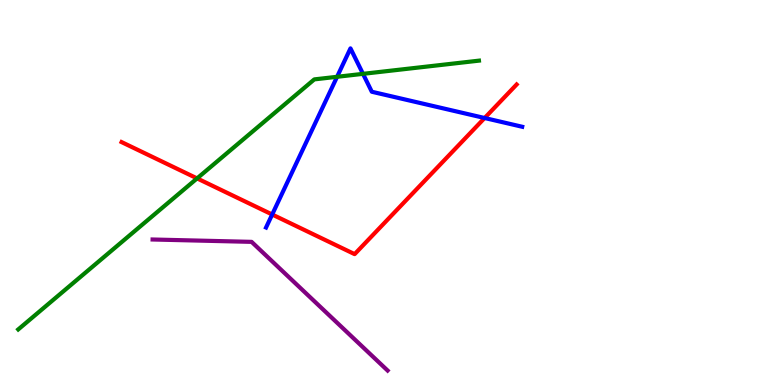[{'lines': ['blue', 'red'], 'intersections': [{'x': 3.51, 'y': 4.43}, {'x': 6.25, 'y': 6.93}]}, {'lines': ['green', 'red'], 'intersections': [{'x': 2.54, 'y': 5.37}]}, {'lines': ['purple', 'red'], 'intersections': []}, {'lines': ['blue', 'green'], 'intersections': [{'x': 4.35, 'y': 8.01}, {'x': 4.68, 'y': 8.08}]}, {'lines': ['blue', 'purple'], 'intersections': []}, {'lines': ['green', 'purple'], 'intersections': []}]